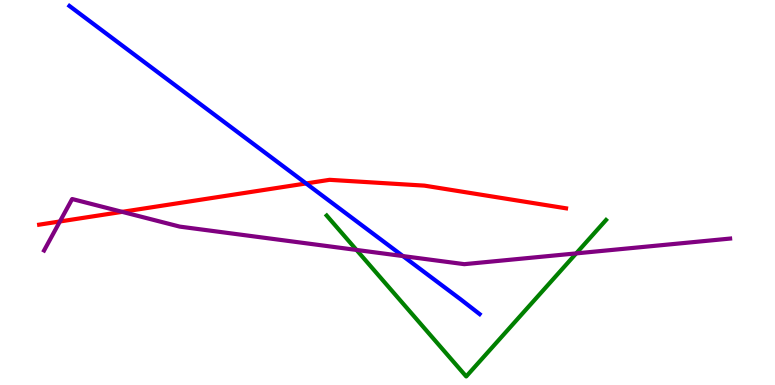[{'lines': ['blue', 'red'], 'intersections': [{'x': 3.95, 'y': 5.24}]}, {'lines': ['green', 'red'], 'intersections': []}, {'lines': ['purple', 'red'], 'intersections': [{'x': 0.773, 'y': 4.25}, {'x': 1.58, 'y': 4.5}]}, {'lines': ['blue', 'green'], 'intersections': []}, {'lines': ['blue', 'purple'], 'intersections': [{'x': 5.2, 'y': 3.35}]}, {'lines': ['green', 'purple'], 'intersections': [{'x': 4.6, 'y': 3.51}, {'x': 7.43, 'y': 3.42}]}]